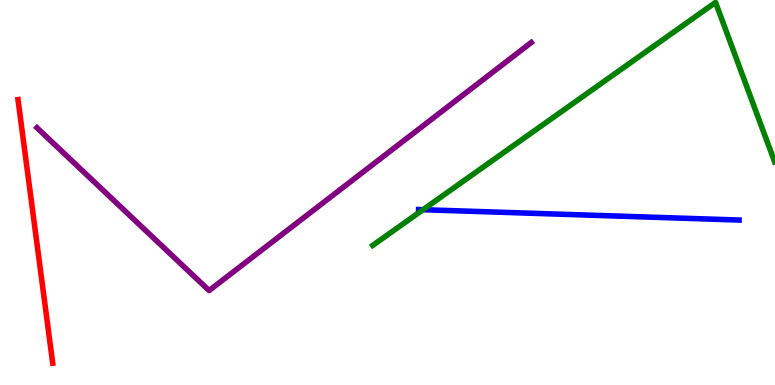[{'lines': ['blue', 'red'], 'intersections': []}, {'lines': ['green', 'red'], 'intersections': []}, {'lines': ['purple', 'red'], 'intersections': []}, {'lines': ['blue', 'green'], 'intersections': [{'x': 5.46, 'y': 4.55}]}, {'lines': ['blue', 'purple'], 'intersections': []}, {'lines': ['green', 'purple'], 'intersections': []}]